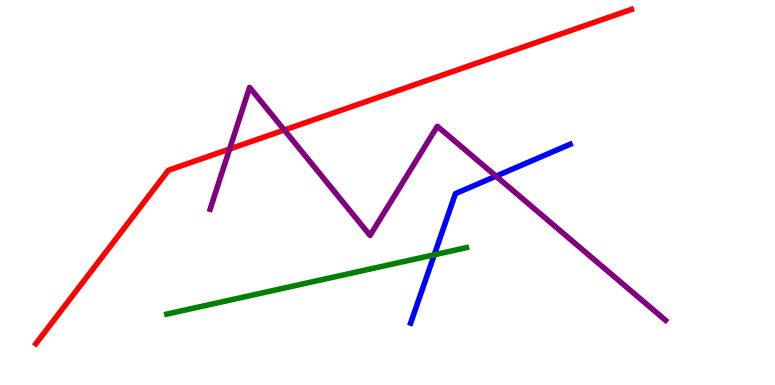[{'lines': ['blue', 'red'], 'intersections': []}, {'lines': ['green', 'red'], 'intersections': []}, {'lines': ['purple', 'red'], 'intersections': [{'x': 2.96, 'y': 6.13}, {'x': 3.67, 'y': 6.62}]}, {'lines': ['blue', 'green'], 'intersections': [{'x': 5.6, 'y': 3.38}]}, {'lines': ['blue', 'purple'], 'intersections': [{'x': 6.4, 'y': 5.42}]}, {'lines': ['green', 'purple'], 'intersections': []}]